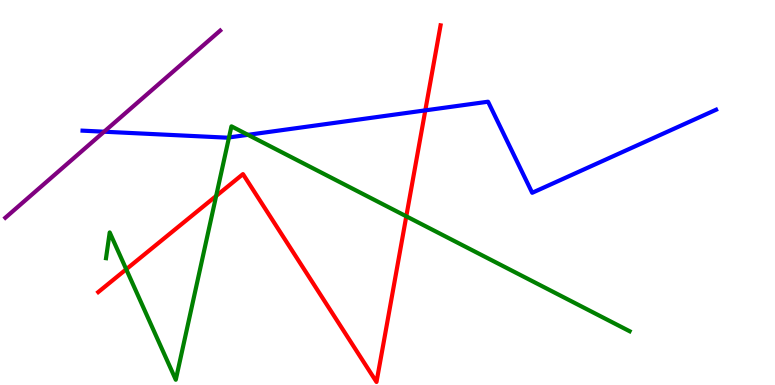[{'lines': ['blue', 'red'], 'intersections': [{'x': 5.49, 'y': 7.13}]}, {'lines': ['green', 'red'], 'intersections': [{'x': 1.63, 'y': 3.01}, {'x': 2.79, 'y': 4.91}, {'x': 5.24, 'y': 4.38}]}, {'lines': ['purple', 'red'], 'intersections': []}, {'lines': ['blue', 'green'], 'intersections': [{'x': 2.95, 'y': 6.43}, {'x': 3.2, 'y': 6.5}]}, {'lines': ['blue', 'purple'], 'intersections': [{'x': 1.34, 'y': 6.58}]}, {'lines': ['green', 'purple'], 'intersections': []}]